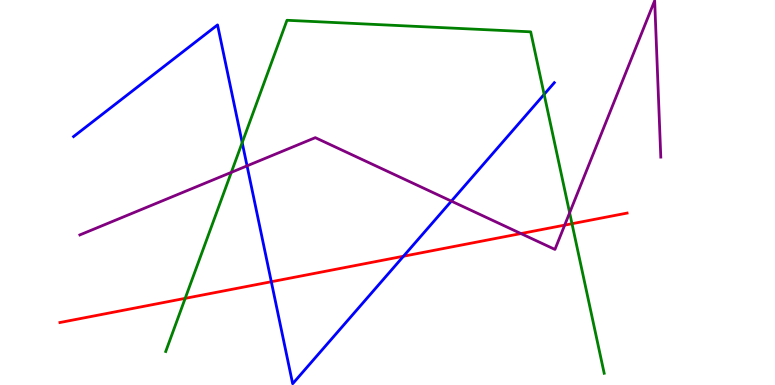[{'lines': ['blue', 'red'], 'intersections': [{'x': 3.5, 'y': 2.68}, {'x': 5.21, 'y': 3.34}]}, {'lines': ['green', 'red'], 'intersections': [{'x': 2.39, 'y': 2.25}, {'x': 7.38, 'y': 4.19}]}, {'lines': ['purple', 'red'], 'intersections': [{'x': 6.72, 'y': 3.93}, {'x': 7.29, 'y': 4.15}]}, {'lines': ['blue', 'green'], 'intersections': [{'x': 3.13, 'y': 6.3}, {'x': 7.02, 'y': 7.55}]}, {'lines': ['blue', 'purple'], 'intersections': [{'x': 3.19, 'y': 5.69}, {'x': 5.82, 'y': 4.78}]}, {'lines': ['green', 'purple'], 'intersections': [{'x': 2.98, 'y': 5.52}, {'x': 7.35, 'y': 4.47}]}]